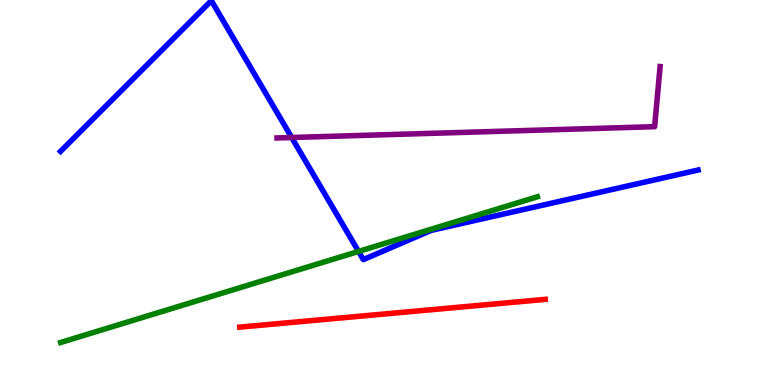[{'lines': ['blue', 'red'], 'intersections': []}, {'lines': ['green', 'red'], 'intersections': []}, {'lines': ['purple', 'red'], 'intersections': []}, {'lines': ['blue', 'green'], 'intersections': [{'x': 4.63, 'y': 3.47}]}, {'lines': ['blue', 'purple'], 'intersections': [{'x': 3.76, 'y': 6.43}]}, {'lines': ['green', 'purple'], 'intersections': []}]